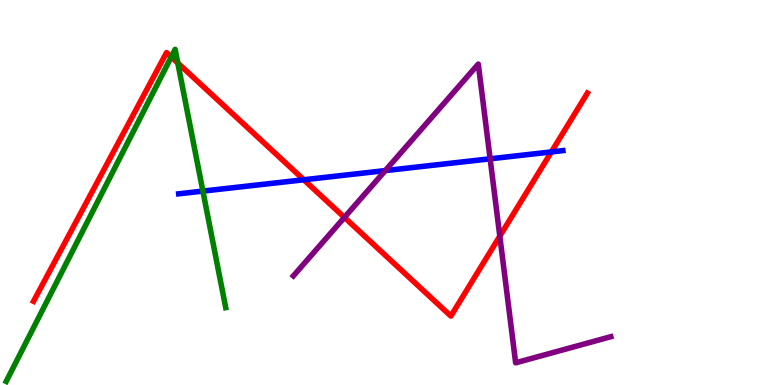[{'lines': ['blue', 'red'], 'intersections': [{'x': 3.92, 'y': 5.33}, {'x': 7.11, 'y': 6.05}]}, {'lines': ['green', 'red'], 'intersections': [{'x': 2.21, 'y': 8.52}, {'x': 2.29, 'y': 8.36}]}, {'lines': ['purple', 'red'], 'intersections': [{'x': 4.44, 'y': 4.35}, {'x': 6.45, 'y': 3.87}]}, {'lines': ['blue', 'green'], 'intersections': [{'x': 2.62, 'y': 5.04}]}, {'lines': ['blue', 'purple'], 'intersections': [{'x': 4.97, 'y': 5.57}, {'x': 6.32, 'y': 5.88}]}, {'lines': ['green', 'purple'], 'intersections': []}]